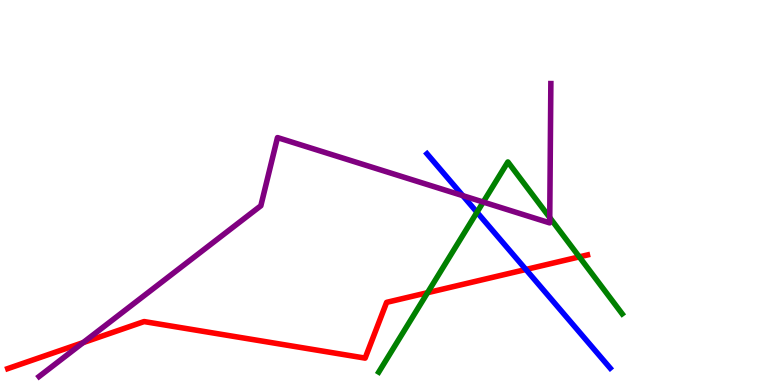[{'lines': ['blue', 'red'], 'intersections': [{'x': 6.79, 'y': 3.0}]}, {'lines': ['green', 'red'], 'intersections': [{'x': 5.52, 'y': 2.4}, {'x': 7.48, 'y': 3.33}]}, {'lines': ['purple', 'red'], 'intersections': [{'x': 1.07, 'y': 1.1}]}, {'lines': ['blue', 'green'], 'intersections': [{'x': 6.15, 'y': 4.49}]}, {'lines': ['blue', 'purple'], 'intersections': [{'x': 5.97, 'y': 4.92}]}, {'lines': ['green', 'purple'], 'intersections': [{'x': 6.24, 'y': 4.75}, {'x': 7.09, 'y': 4.35}]}]